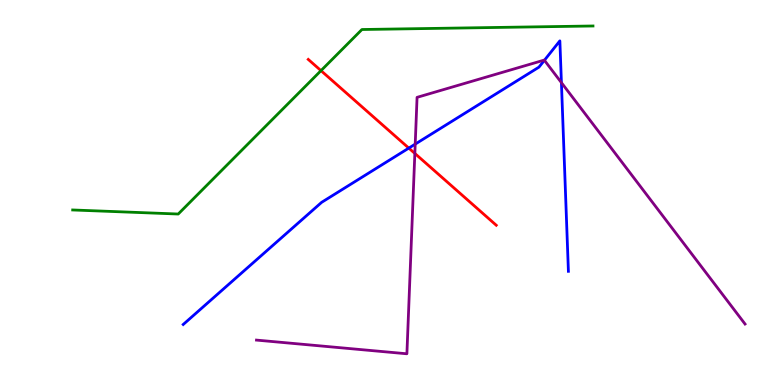[{'lines': ['blue', 'red'], 'intersections': [{'x': 5.27, 'y': 6.15}]}, {'lines': ['green', 'red'], 'intersections': [{'x': 4.14, 'y': 8.17}]}, {'lines': ['purple', 'red'], 'intersections': [{'x': 5.35, 'y': 6.01}]}, {'lines': ['blue', 'green'], 'intersections': []}, {'lines': ['blue', 'purple'], 'intersections': [{'x': 5.36, 'y': 6.26}, {'x': 7.02, 'y': 8.43}, {'x': 7.24, 'y': 7.85}]}, {'lines': ['green', 'purple'], 'intersections': []}]